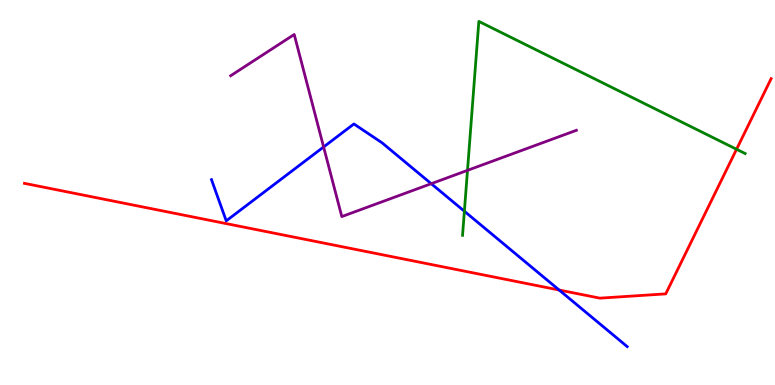[{'lines': ['blue', 'red'], 'intersections': [{'x': 7.21, 'y': 2.47}]}, {'lines': ['green', 'red'], 'intersections': [{'x': 9.5, 'y': 6.12}]}, {'lines': ['purple', 'red'], 'intersections': []}, {'lines': ['blue', 'green'], 'intersections': [{'x': 5.99, 'y': 4.51}]}, {'lines': ['blue', 'purple'], 'intersections': [{'x': 4.18, 'y': 6.18}, {'x': 5.56, 'y': 5.23}]}, {'lines': ['green', 'purple'], 'intersections': [{'x': 6.03, 'y': 5.58}]}]